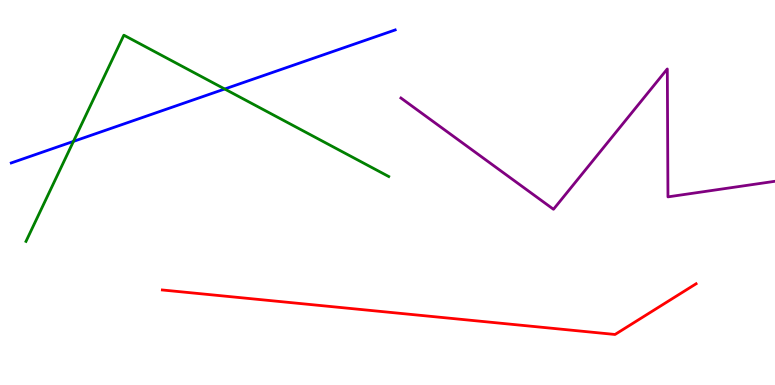[{'lines': ['blue', 'red'], 'intersections': []}, {'lines': ['green', 'red'], 'intersections': []}, {'lines': ['purple', 'red'], 'intersections': []}, {'lines': ['blue', 'green'], 'intersections': [{'x': 0.948, 'y': 6.33}, {'x': 2.9, 'y': 7.69}]}, {'lines': ['blue', 'purple'], 'intersections': []}, {'lines': ['green', 'purple'], 'intersections': []}]